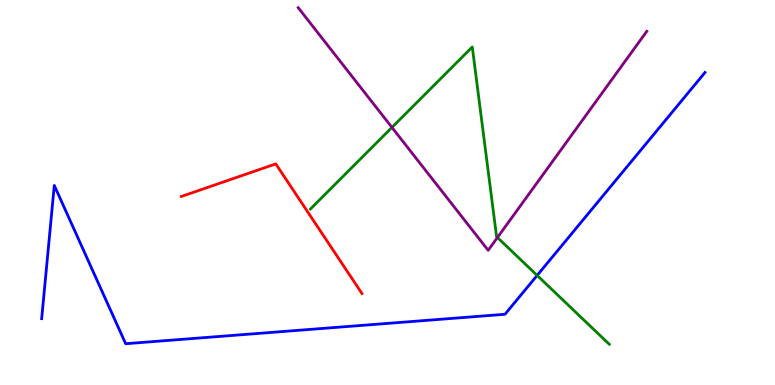[{'lines': ['blue', 'red'], 'intersections': []}, {'lines': ['green', 'red'], 'intersections': []}, {'lines': ['purple', 'red'], 'intersections': []}, {'lines': ['blue', 'green'], 'intersections': [{'x': 6.93, 'y': 2.85}]}, {'lines': ['blue', 'purple'], 'intersections': []}, {'lines': ['green', 'purple'], 'intersections': [{'x': 5.06, 'y': 6.69}, {'x': 6.42, 'y': 3.83}]}]